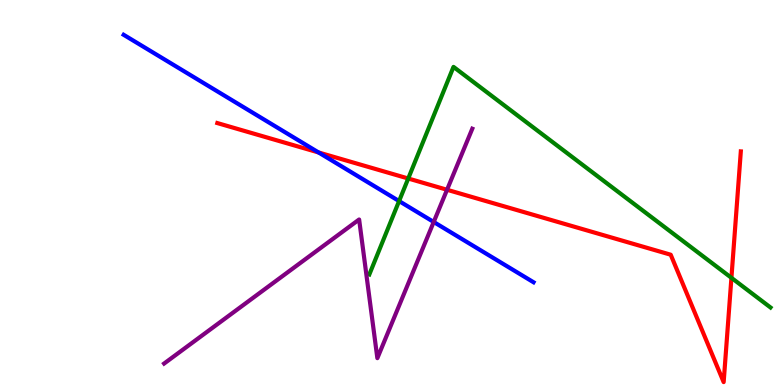[{'lines': ['blue', 'red'], 'intersections': [{'x': 4.11, 'y': 6.04}]}, {'lines': ['green', 'red'], 'intersections': [{'x': 5.27, 'y': 5.36}, {'x': 9.44, 'y': 2.78}]}, {'lines': ['purple', 'red'], 'intersections': [{'x': 5.77, 'y': 5.07}]}, {'lines': ['blue', 'green'], 'intersections': [{'x': 5.15, 'y': 4.78}]}, {'lines': ['blue', 'purple'], 'intersections': [{'x': 5.6, 'y': 4.23}]}, {'lines': ['green', 'purple'], 'intersections': []}]